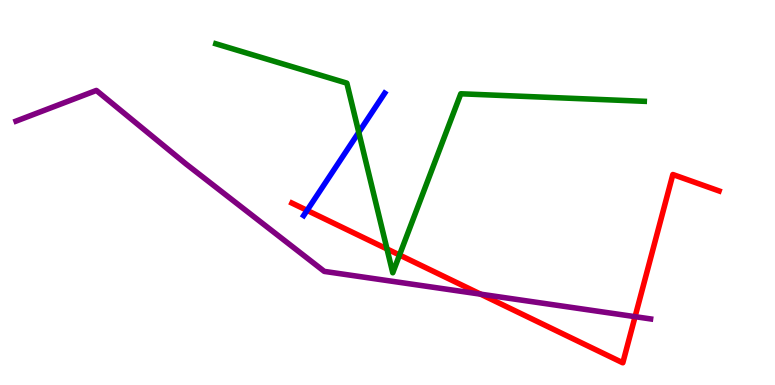[{'lines': ['blue', 'red'], 'intersections': [{'x': 3.96, 'y': 4.54}]}, {'lines': ['green', 'red'], 'intersections': [{'x': 4.99, 'y': 3.53}, {'x': 5.16, 'y': 3.38}]}, {'lines': ['purple', 'red'], 'intersections': [{'x': 6.2, 'y': 2.36}, {'x': 8.19, 'y': 1.77}]}, {'lines': ['blue', 'green'], 'intersections': [{'x': 4.63, 'y': 6.56}]}, {'lines': ['blue', 'purple'], 'intersections': []}, {'lines': ['green', 'purple'], 'intersections': []}]